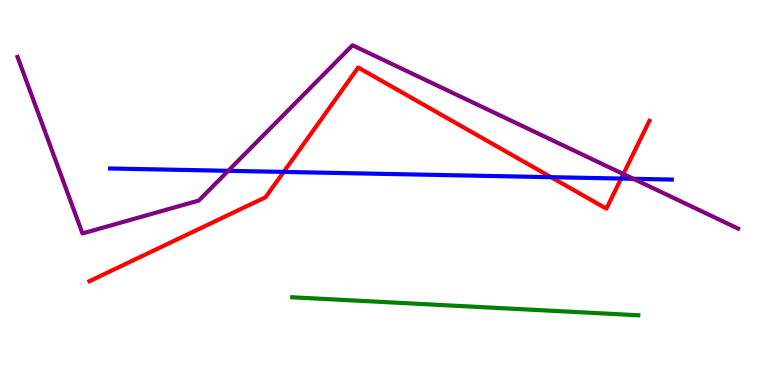[{'lines': ['blue', 'red'], 'intersections': [{'x': 3.66, 'y': 5.53}, {'x': 7.11, 'y': 5.4}, {'x': 8.01, 'y': 5.36}]}, {'lines': ['green', 'red'], 'intersections': []}, {'lines': ['purple', 'red'], 'intersections': [{'x': 8.04, 'y': 5.48}]}, {'lines': ['blue', 'green'], 'intersections': []}, {'lines': ['blue', 'purple'], 'intersections': [{'x': 2.94, 'y': 5.56}, {'x': 8.17, 'y': 5.36}]}, {'lines': ['green', 'purple'], 'intersections': []}]